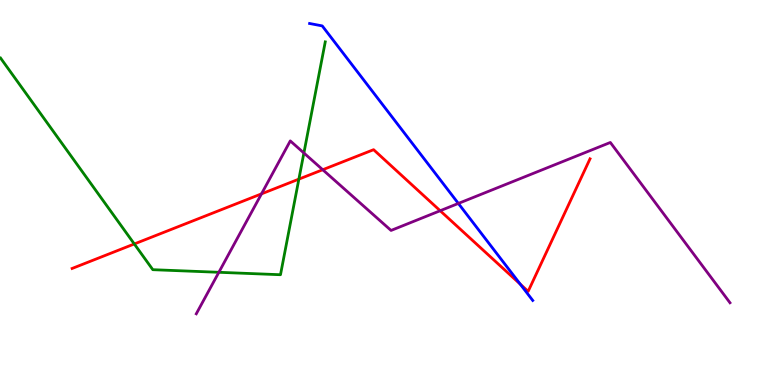[{'lines': ['blue', 'red'], 'intersections': [{'x': 6.71, 'y': 2.62}]}, {'lines': ['green', 'red'], 'intersections': [{'x': 1.73, 'y': 3.66}, {'x': 3.86, 'y': 5.35}]}, {'lines': ['purple', 'red'], 'intersections': [{'x': 3.37, 'y': 4.96}, {'x': 4.16, 'y': 5.59}, {'x': 5.68, 'y': 4.53}]}, {'lines': ['blue', 'green'], 'intersections': []}, {'lines': ['blue', 'purple'], 'intersections': [{'x': 5.91, 'y': 4.72}]}, {'lines': ['green', 'purple'], 'intersections': [{'x': 2.82, 'y': 2.93}, {'x': 3.92, 'y': 6.03}]}]